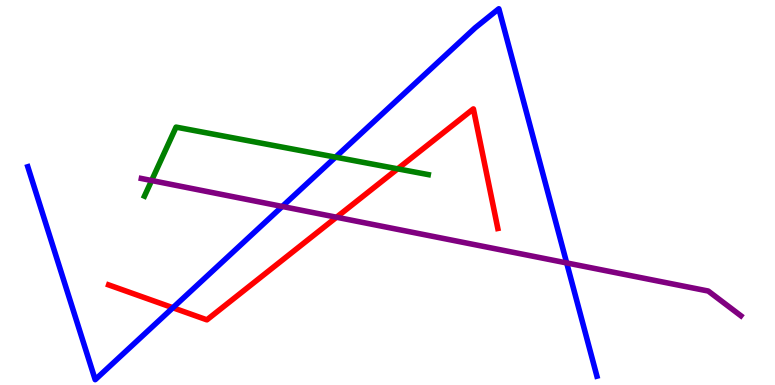[{'lines': ['blue', 'red'], 'intersections': [{'x': 2.23, 'y': 2.01}]}, {'lines': ['green', 'red'], 'intersections': [{'x': 5.13, 'y': 5.61}]}, {'lines': ['purple', 'red'], 'intersections': [{'x': 4.34, 'y': 4.36}]}, {'lines': ['blue', 'green'], 'intersections': [{'x': 4.33, 'y': 5.92}]}, {'lines': ['blue', 'purple'], 'intersections': [{'x': 3.64, 'y': 4.64}, {'x': 7.31, 'y': 3.17}]}, {'lines': ['green', 'purple'], 'intersections': [{'x': 1.96, 'y': 5.31}]}]